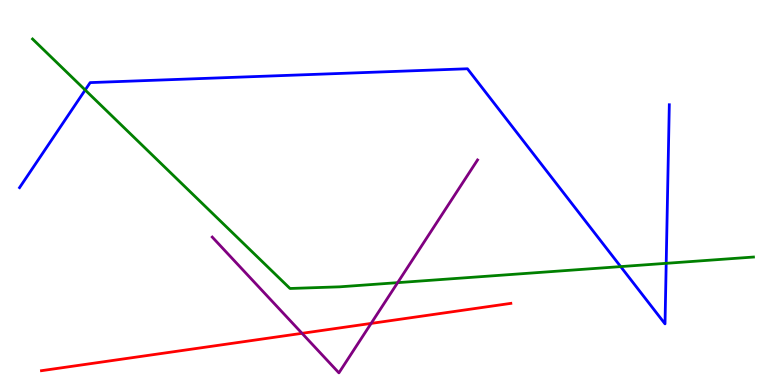[{'lines': ['blue', 'red'], 'intersections': []}, {'lines': ['green', 'red'], 'intersections': []}, {'lines': ['purple', 'red'], 'intersections': [{'x': 3.9, 'y': 1.34}, {'x': 4.79, 'y': 1.6}]}, {'lines': ['blue', 'green'], 'intersections': [{'x': 1.1, 'y': 7.66}, {'x': 8.01, 'y': 3.08}, {'x': 8.6, 'y': 3.16}]}, {'lines': ['blue', 'purple'], 'intersections': []}, {'lines': ['green', 'purple'], 'intersections': [{'x': 5.13, 'y': 2.66}]}]